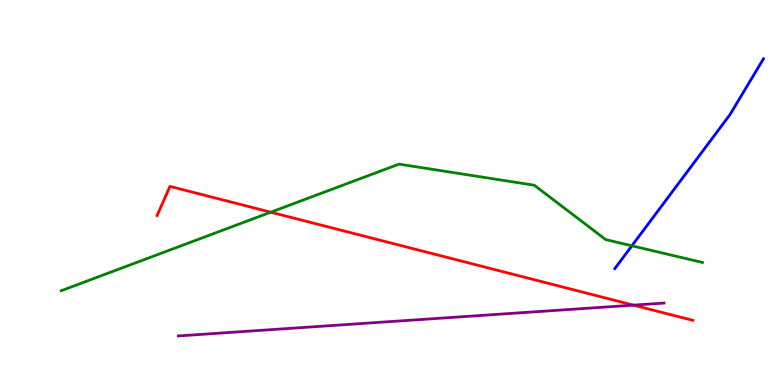[{'lines': ['blue', 'red'], 'intersections': []}, {'lines': ['green', 'red'], 'intersections': [{'x': 3.49, 'y': 4.49}]}, {'lines': ['purple', 'red'], 'intersections': [{'x': 8.17, 'y': 2.07}]}, {'lines': ['blue', 'green'], 'intersections': [{'x': 8.15, 'y': 3.62}]}, {'lines': ['blue', 'purple'], 'intersections': []}, {'lines': ['green', 'purple'], 'intersections': []}]